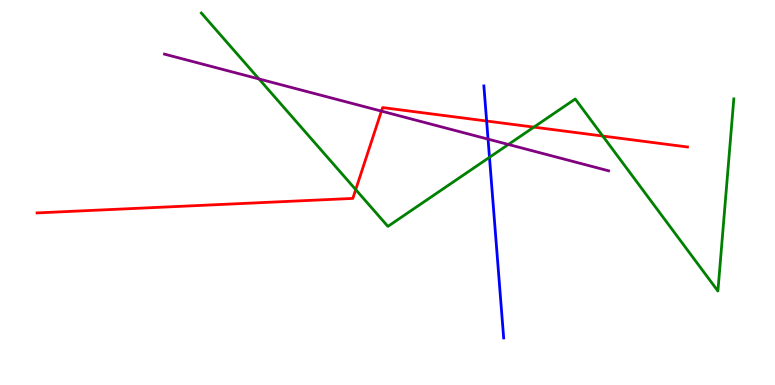[{'lines': ['blue', 'red'], 'intersections': [{'x': 6.28, 'y': 6.86}]}, {'lines': ['green', 'red'], 'intersections': [{'x': 4.59, 'y': 5.08}, {'x': 6.89, 'y': 6.7}, {'x': 7.78, 'y': 6.47}]}, {'lines': ['purple', 'red'], 'intersections': [{'x': 4.92, 'y': 7.11}]}, {'lines': ['blue', 'green'], 'intersections': [{'x': 6.32, 'y': 5.91}]}, {'lines': ['blue', 'purple'], 'intersections': [{'x': 6.3, 'y': 6.39}]}, {'lines': ['green', 'purple'], 'intersections': [{'x': 3.34, 'y': 7.95}, {'x': 6.56, 'y': 6.25}]}]